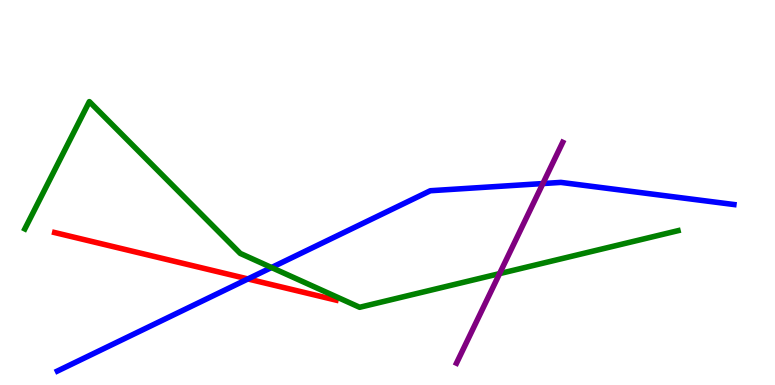[{'lines': ['blue', 'red'], 'intersections': [{'x': 3.2, 'y': 2.75}]}, {'lines': ['green', 'red'], 'intersections': []}, {'lines': ['purple', 'red'], 'intersections': []}, {'lines': ['blue', 'green'], 'intersections': [{'x': 3.5, 'y': 3.05}]}, {'lines': ['blue', 'purple'], 'intersections': [{'x': 7.0, 'y': 5.23}]}, {'lines': ['green', 'purple'], 'intersections': [{'x': 6.45, 'y': 2.89}]}]